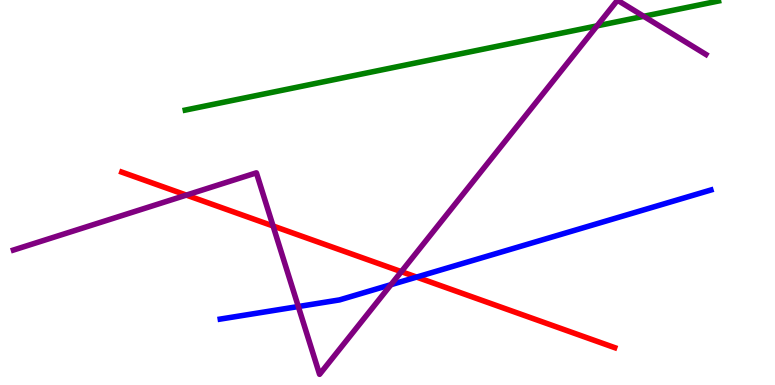[{'lines': ['blue', 'red'], 'intersections': [{'x': 5.38, 'y': 2.8}]}, {'lines': ['green', 'red'], 'intersections': []}, {'lines': ['purple', 'red'], 'intersections': [{'x': 2.4, 'y': 4.93}, {'x': 3.52, 'y': 4.13}, {'x': 5.18, 'y': 2.94}]}, {'lines': ['blue', 'green'], 'intersections': []}, {'lines': ['blue', 'purple'], 'intersections': [{'x': 3.85, 'y': 2.04}, {'x': 5.04, 'y': 2.61}]}, {'lines': ['green', 'purple'], 'intersections': [{'x': 7.7, 'y': 9.33}, {'x': 8.31, 'y': 9.58}]}]